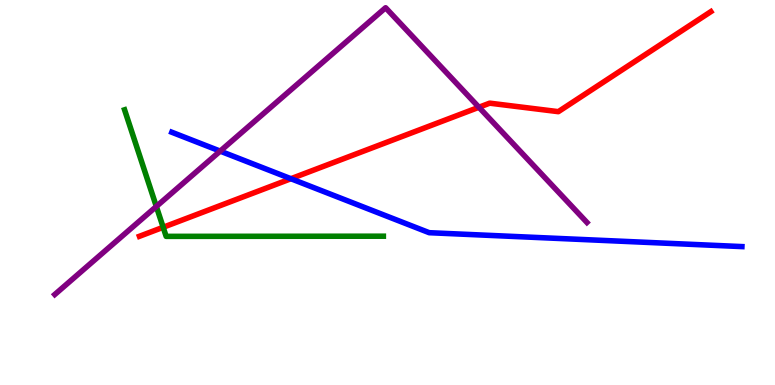[{'lines': ['blue', 'red'], 'intersections': [{'x': 3.75, 'y': 5.36}]}, {'lines': ['green', 'red'], 'intersections': [{'x': 2.11, 'y': 4.1}]}, {'lines': ['purple', 'red'], 'intersections': [{'x': 6.18, 'y': 7.21}]}, {'lines': ['blue', 'green'], 'intersections': []}, {'lines': ['blue', 'purple'], 'intersections': [{'x': 2.84, 'y': 6.07}]}, {'lines': ['green', 'purple'], 'intersections': [{'x': 2.02, 'y': 4.64}]}]